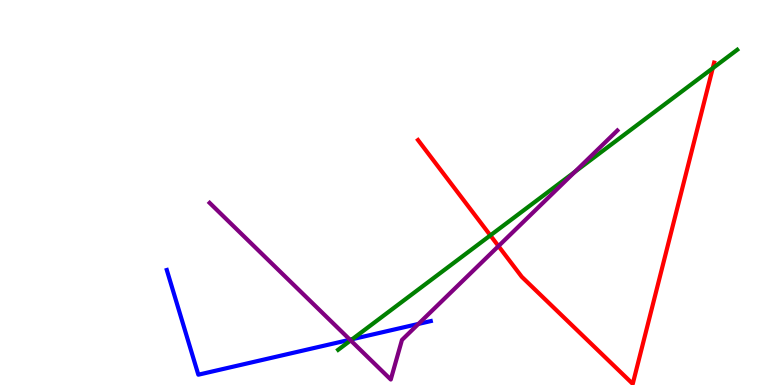[{'lines': ['blue', 'red'], 'intersections': []}, {'lines': ['green', 'red'], 'intersections': [{'x': 6.33, 'y': 3.89}, {'x': 9.2, 'y': 8.23}]}, {'lines': ['purple', 'red'], 'intersections': [{'x': 6.43, 'y': 3.61}]}, {'lines': ['blue', 'green'], 'intersections': [{'x': 4.55, 'y': 1.19}]}, {'lines': ['blue', 'purple'], 'intersections': [{'x': 4.52, 'y': 1.18}, {'x': 5.4, 'y': 1.59}]}, {'lines': ['green', 'purple'], 'intersections': [{'x': 4.52, 'y': 1.16}, {'x': 7.42, 'y': 5.53}]}]